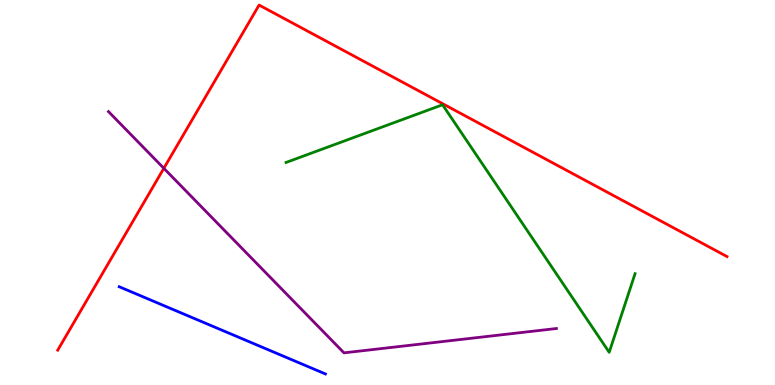[{'lines': ['blue', 'red'], 'intersections': []}, {'lines': ['green', 'red'], 'intersections': []}, {'lines': ['purple', 'red'], 'intersections': [{'x': 2.11, 'y': 5.63}]}, {'lines': ['blue', 'green'], 'intersections': []}, {'lines': ['blue', 'purple'], 'intersections': []}, {'lines': ['green', 'purple'], 'intersections': []}]